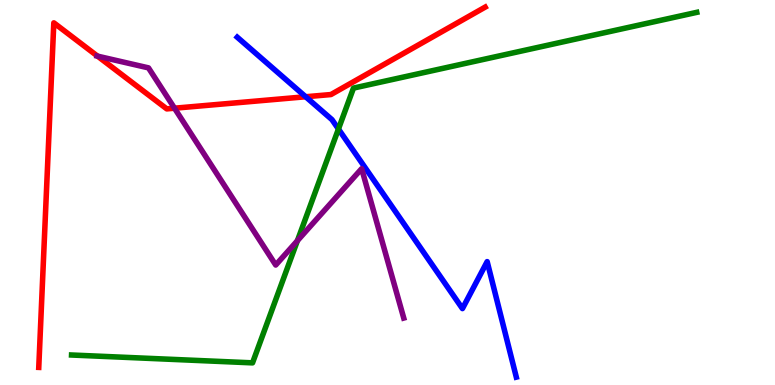[{'lines': ['blue', 'red'], 'intersections': [{'x': 3.94, 'y': 7.49}]}, {'lines': ['green', 'red'], 'intersections': []}, {'lines': ['purple', 'red'], 'intersections': [{'x': 1.26, 'y': 8.54}, {'x': 2.25, 'y': 7.19}]}, {'lines': ['blue', 'green'], 'intersections': [{'x': 4.37, 'y': 6.65}]}, {'lines': ['blue', 'purple'], 'intersections': []}, {'lines': ['green', 'purple'], 'intersections': [{'x': 3.84, 'y': 3.75}]}]